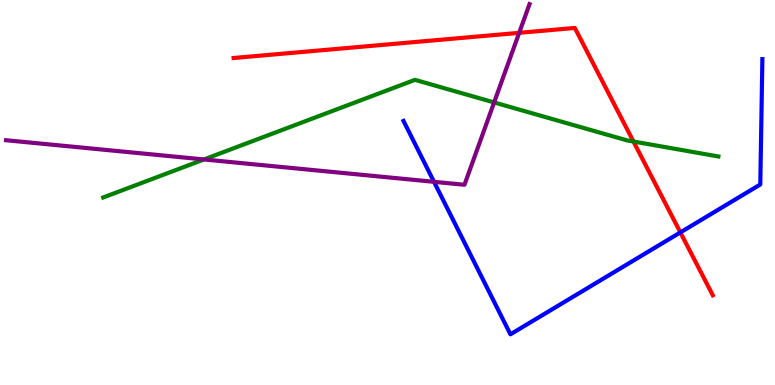[{'lines': ['blue', 'red'], 'intersections': [{'x': 8.78, 'y': 3.96}]}, {'lines': ['green', 'red'], 'intersections': [{'x': 8.17, 'y': 6.32}]}, {'lines': ['purple', 'red'], 'intersections': [{'x': 6.7, 'y': 9.15}]}, {'lines': ['blue', 'green'], 'intersections': []}, {'lines': ['blue', 'purple'], 'intersections': [{'x': 5.6, 'y': 5.28}]}, {'lines': ['green', 'purple'], 'intersections': [{'x': 2.63, 'y': 5.86}, {'x': 6.38, 'y': 7.34}]}]